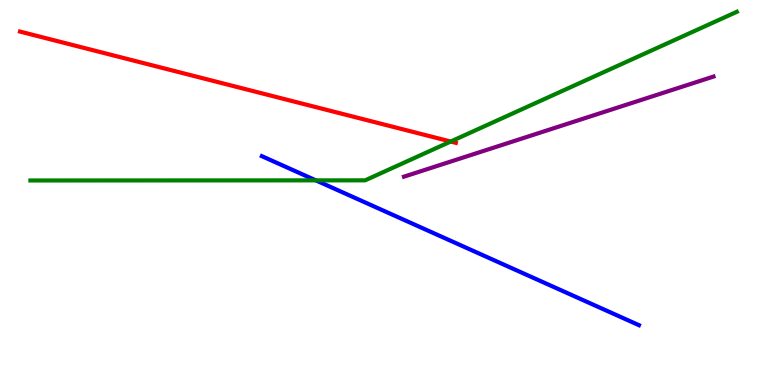[{'lines': ['blue', 'red'], 'intersections': []}, {'lines': ['green', 'red'], 'intersections': [{'x': 5.82, 'y': 6.32}]}, {'lines': ['purple', 'red'], 'intersections': []}, {'lines': ['blue', 'green'], 'intersections': [{'x': 4.08, 'y': 5.32}]}, {'lines': ['blue', 'purple'], 'intersections': []}, {'lines': ['green', 'purple'], 'intersections': []}]